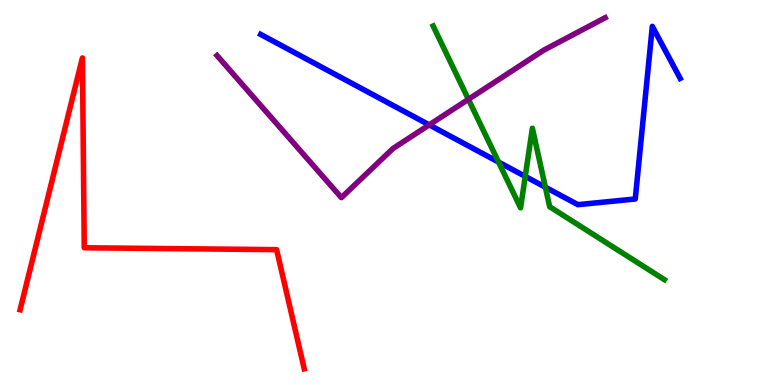[{'lines': ['blue', 'red'], 'intersections': []}, {'lines': ['green', 'red'], 'intersections': []}, {'lines': ['purple', 'red'], 'intersections': []}, {'lines': ['blue', 'green'], 'intersections': [{'x': 6.43, 'y': 5.79}, {'x': 6.78, 'y': 5.42}, {'x': 7.04, 'y': 5.14}]}, {'lines': ['blue', 'purple'], 'intersections': [{'x': 5.54, 'y': 6.76}]}, {'lines': ['green', 'purple'], 'intersections': [{'x': 6.04, 'y': 7.42}]}]